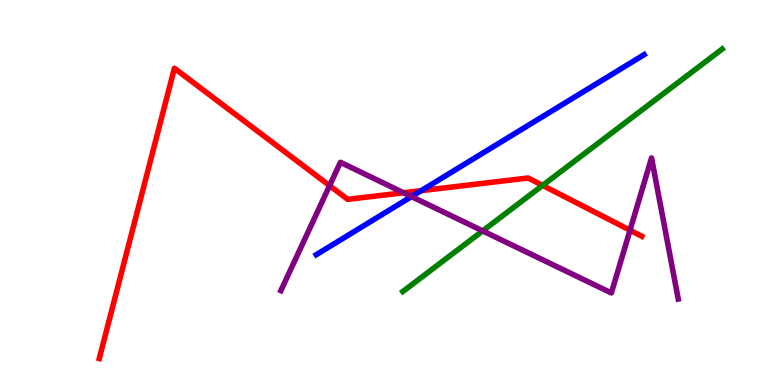[{'lines': ['blue', 'red'], 'intersections': [{'x': 5.44, 'y': 5.05}]}, {'lines': ['green', 'red'], 'intersections': [{'x': 7.0, 'y': 5.18}]}, {'lines': ['purple', 'red'], 'intersections': [{'x': 4.25, 'y': 5.18}, {'x': 5.21, 'y': 4.99}, {'x': 8.13, 'y': 4.02}]}, {'lines': ['blue', 'green'], 'intersections': []}, {'lines': ['blue', 'purple'], 'intersections': [{'x': 5.31, 'y': 4.89}]}, {'lines': ['green', 'purple'], 'intersections': [{'x': 6.23, 'y': 4.0}]}]